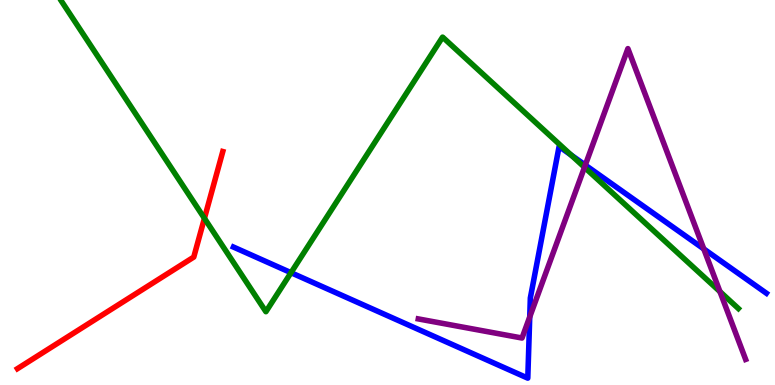[{'lines': ['blue', 'red'], 'intersections': []}, {'lines': ['green', 'red'], 'intersections': [{'x': 2.64, 'y': 4.33}]}, {'lines': ['purple', 'red'], 'intersections': []}, {'lines': ['blue', 'green'], 'intersections': [{'x': 3.75, 'y': 2.92}, {'x': 7.37, 'y': 5.97}]}, {'lines': ['blue', 'purple'], 'intersections': [{'x': 6.84, 'y': 1.77}, {'x': 7.55, 'y': 5.71}, {'x': 9.08, 'y': 3.53}]}, {'lines': ['green', 'purple'], 'intersections': [{'x': 7.54, 'y': 5.65}, {'x': 9.29, 'y': 2.43}]}]